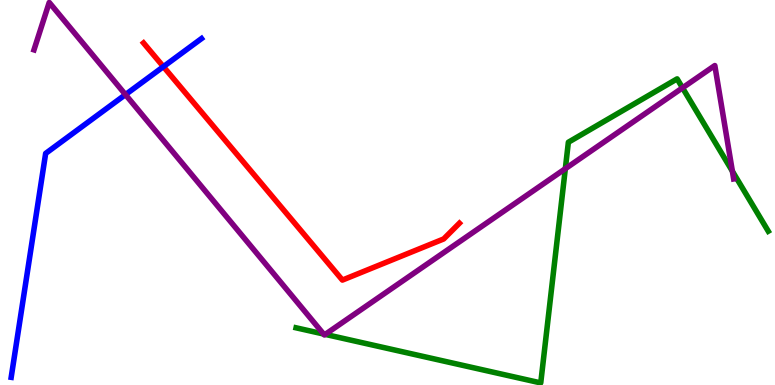[{'lines': ['blue', 'red'], 'intersections': [{'x': 2.11, 'y': 8.27}]}, {'lines': ['green', 'red'], 'intersections': []}, {'lines': ['purple', 'red'], 'intersections': []}, {'lines': ['blue', 'green'], 'intersections': []}, {'lines': ['blue', 'purple'], 'intersections': [{'x': 1.62, 'y': 7.54}]}, {'lines': ['green', 'purple'], 'intersections': [{'x': 4.17, 'y': 1.32}, {'x': 4.2, 'y': 1.31}, {'x': 7.29, 'y': 5.62}, {'x': 8.81, 'y': 7.72}, {'x': 9.45, 'y': 5.55}]}]